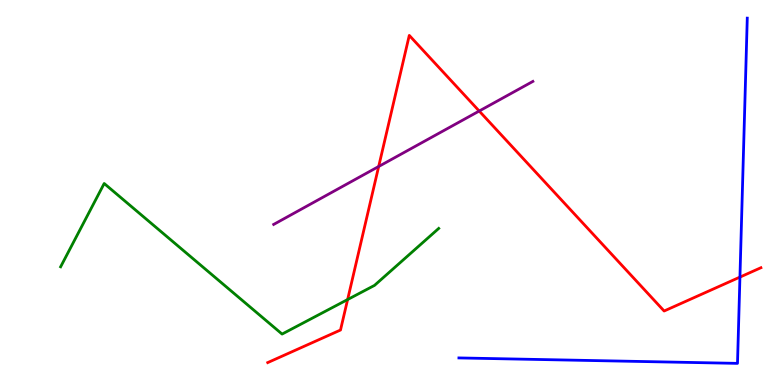[{'lines': ['blue', 'red'], 'intersections': [{'x': 9.55, 'y': 2.8}]}, {'lines': ['green', 'red'], 'intersections': [{'x': 4.49, 'y': 2.22}]}, {'lines': ['purple', 'red'], 'intersections': [{'x': 4.89, 'y': 5.68}, {'x': 6.18, 'y': 7.12}]}, {'lines': ['blue', 'green'], 'intersections': []}, {'lines': ['blue', 'purple'], 'intersections': []}, {'lines': ['green', 'purple'], 'intersections': []}]